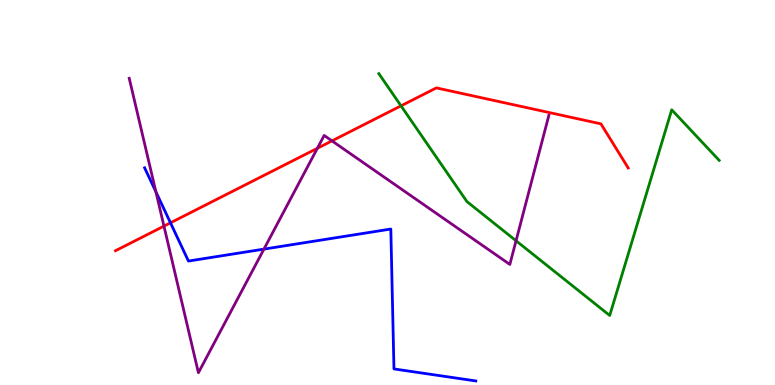[{'lines': ['blue', 'red'], 'intersections': [{'x': 2.2, 'y': 4.21}]}, {'lines': ['green', 'red'], 'intersections': [{'x': 5.17, 'y': 7.25}]}, {'lines': ['purple', 'red'], 'intersections': [{'x': 2.12, 'y': 4.13}, {'x': 4.1, 'y': 6.15}, {'x': 4.28, 'y': 6.34}]}, {'lines': ['blue', 'green'], 'intersections': []}, {'lines': ['blue', 'purple'], 'intersections': [{'x': 2.01, 'y': 5.02}, {'x': 3.41, 'y': 3.53}]}, {'lines': ['green', 'purple'], 'intersections': [{'x': 6.66, 'y': 3.75}]}]